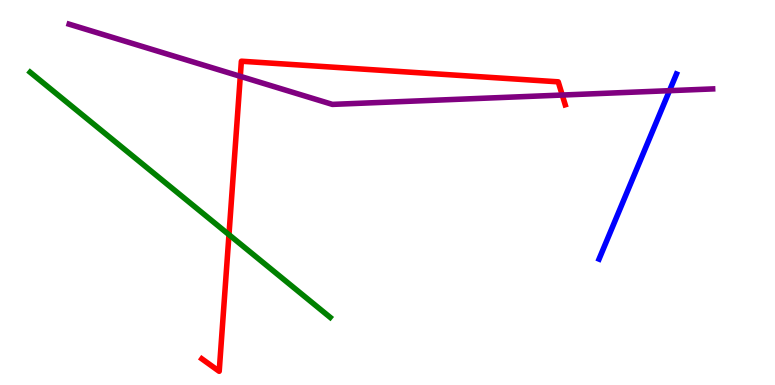[{'lines': ['blue', 'red'], 'intersections': []}, {'lines': ['green', 'red'], 'intersections': [{'x': 2.95, 'y': 3.9}]}, {'lines': ['purple', 'red'], 'intersections': [{'x': 3.1, 'y': 8.02}, {'x': 7.25, 'y': 7.53}]}, {'lines': ['blue', 'green'], 'intersections': []}, {'lines': ['blue', 'purple'], 'intersections': [{'x': 8.64, 'y': 7.64}]}, {'lines': ['green', 'purple'], 'intersections': []}]